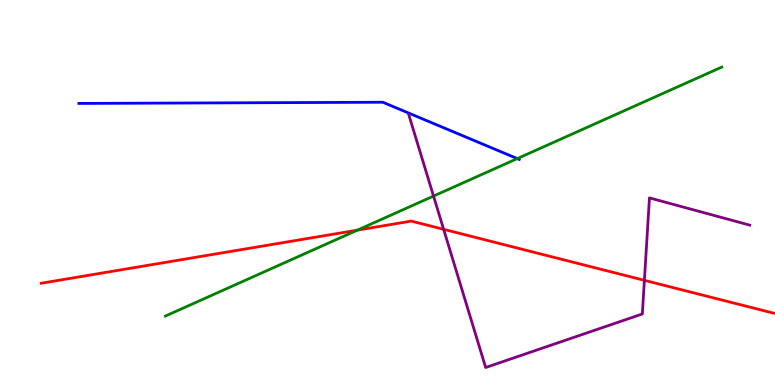[{'lines': ['blue', 'red'], 'intersections': []}, {'lines': ['green', 'red'], 'intersections': [{'x': 4.61, 'y': 4.02}]}, {'lines': ['purple', 'red'], 'intersections': [{'x': 5.72, 'y': 4.04}, {'x': 8.31, 'y': 2.72}]}, {'lines': ['blue', 'green'], 'intersections': [{'x': 6.67, 'y': 5.88}]}, {'lines': ['blue', 'purple'], 'intersections': []}, {'lines': ['green', 'purple'], 'intersections': [{'x': 5.59, 'y': 4.91}]}]